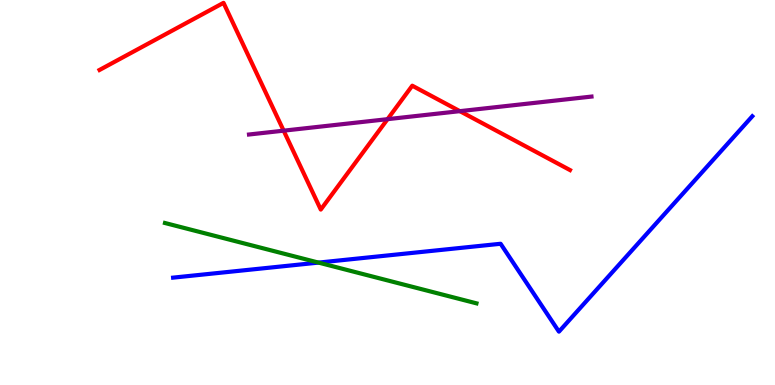[{'lines': ['blue', 'red'], 'intersections': []}, {'lines': ['green', 'red'], 'intersections': []}, {'lines': ['purple', 'red'], 'intersections': [{'x': 3.66, 'y': 6.61}, {'x': 5.0, 'y': 6.9}, {'x': 5.93, 'y': 7.11}]}, {'lines': ['blue', 'green'], 'intersections': [{'x': 4.11, 'y': 3.18}]}, {'lines': ['blue', 'purple'], 'intersections': []}, {'lines': ['green', 'purple'], 'intersections': []}]